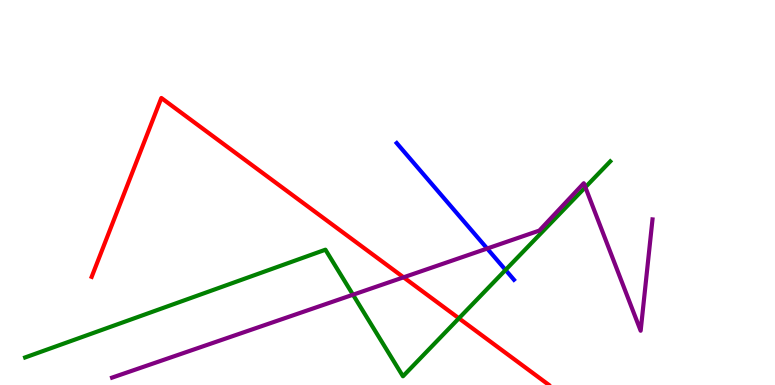[{'lines': ['blue', 'red'], 'intersections': []}, {'lines': ['green', 'red'], 'intersections': [{'x': 5.92, 'y': 1.73}]}, {'lines': ['purple', 'red'], 'intersections': [{'x': 5.21, 'y': 2.8}]}, {'lines': ['blue', 'green'], 'intersections': [{'x': 6.52, 'y': 2.99}]}, {'lines': ['blue', 'purple'], 'intersections': [{'x': 6.29, 'y': 3.54}]}, {'lines': ['green', 'purple'], 'intersections': [{'x': 4.55, 'y': 2.35}, {'x': 7.55, 'y': 5.14}]}]